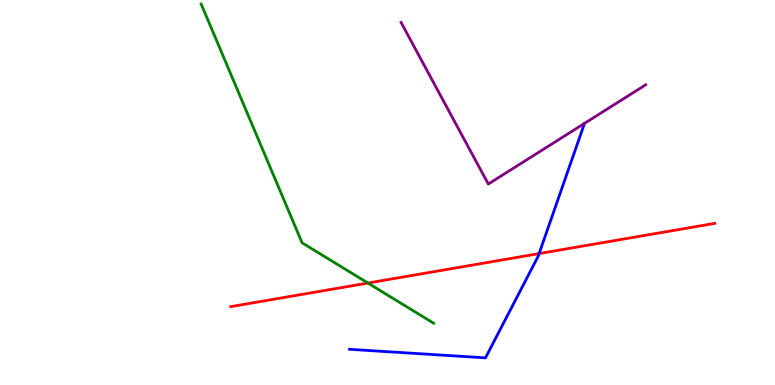[{'lines': ['blue', 'red'], 'intersections': [{'x': 6.96, 'y': 3.41}]}, {'lines': ['green', 'red'], 'intersections': [{'x': 4.75, 'y': 2.65}]}, {'lines': ['purple', 'red'], 'intersections': []}, {'lines': ['blue', 'green'], 'intersections': []}, {'lines': ['blue', 'purple'], 'intersections': [{'x': 7.54, 'y': 6.8}]}, {'lines': ['green', 'purple'], 'intersections': []}]